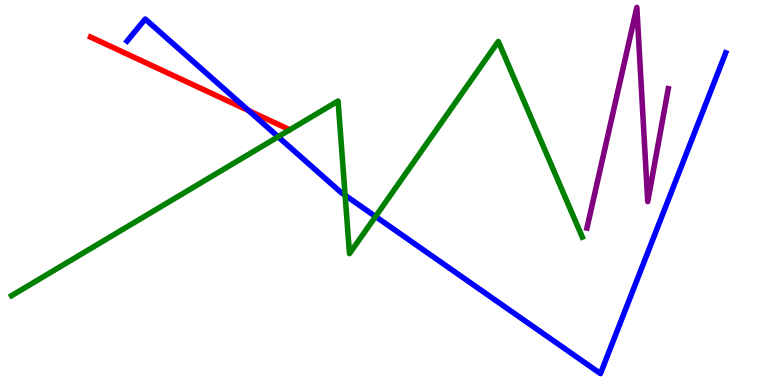[{'lines': ['blue', 'red'], 'intersections': [{'x': 3.21, 'y': 7.13}]}, {'lines': ['green', 'red'], 'intersections': []}, {'lines': ['purple', 'red'], 'intersections': []}, {'lines': ['blue', 'green'], 'intersections': [{'x': 3.59, 'y': 6.45}, {'x': 4.45, 'y': 4.93}, {'x': 4.85, 'y': 4.38}]}, {'lines': ['blue', 'purple'], 'intersections': []}, {'lines': ['green', 'purple'], 'intersections': []}]